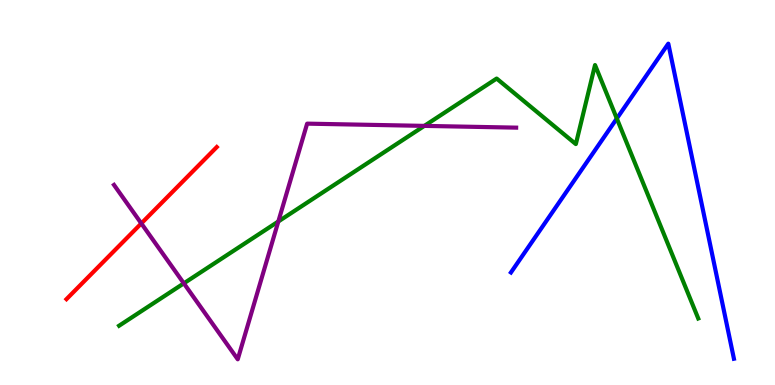[{'lines': ['blue', 'red'], 'intersections': []}, {'lines': ['green', 'red'], 'intersections': []}, {'lines': ['purple', 'red'], 'intersections': [{'x': 1.82, 'y': 4.2}]}, {'lines': ['blue', 'green'], 'intersections': [{'x': 7.96, 'y': 6.92}]}, {'lines': ['blue', 'purple'], 'intersections': []}, {'lines': ['green', 'purple'], 'intersections': [{'x': 2.37, 'y': 2.64}, {'x': 3.59, 'y': 4.25}, {'x': 5.48, 'y': 6.73}]}]